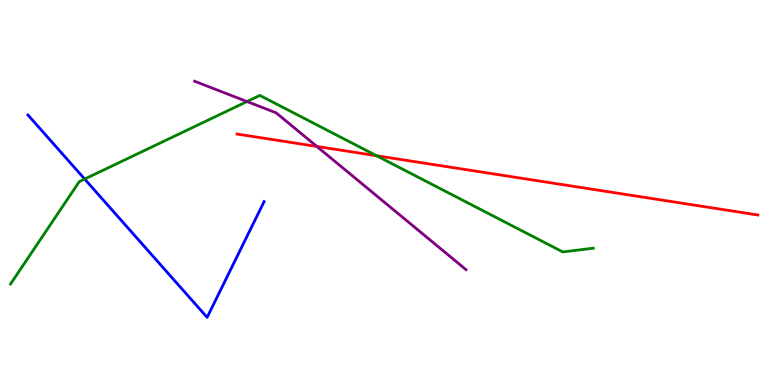[{'lines': ['blue', 'red'], 'intersections': []}, {'lines': ['green', 'red'], 'intersections': [{'x': 4.86, 'y': 5.96}]}, {'lines': ['purple', 'red'], 'intersections': [{'x': 4.09, 'y': 6.2}]}, {'lines': ['blue', 'green'], 'intersections': [{'x': 1.09, 'y': 5.35}]}, {'lines': ['blue', 'purple'], 'intersections': []}, {'lines': ['green', 'purple'], 'intersections': [{'x': 3.19, 'y': 7.36}]}]